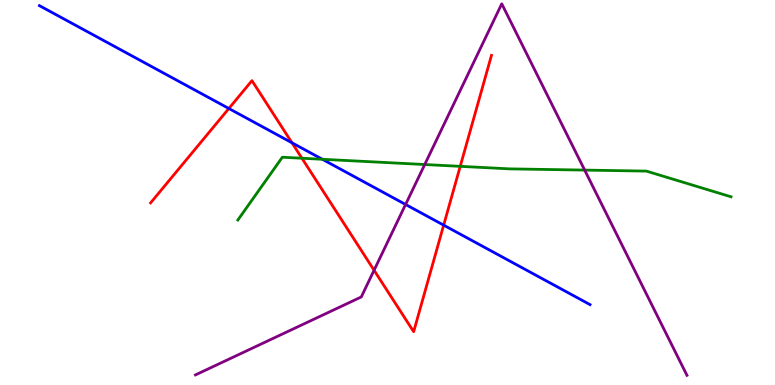[{'lines': ['blue', 'red'], 'intersections': [{'x': 2.95, 'y': 7.18}, {'x': 3.77, 'y': 6.29}, {'x': 5.72, 'y': 4.15}]}, {'lines': ['green', 'red'], 'intersections': [{'x': 3.9, 'y': 5.89}, {'x': 5.94, 'y': 5.68}]}, {'lines': ['purple', 'red'], 'intersections': [{'x': 4.83, 'y': 2.98}]}, {'lines': ['blue', 'green'], 'intersections': [{'x': 4.16, 'y': 5.86}]}, {'lines': ['blue', 'purple'], 'intersections': [{'x': 5.23, 'y': 4.69}]}, {'lines': ['green', 'purple'], 'intersections': [{'x': 5.48, 'y': 5.73}, {'x': 7.54, 'y': 5.58}]}]